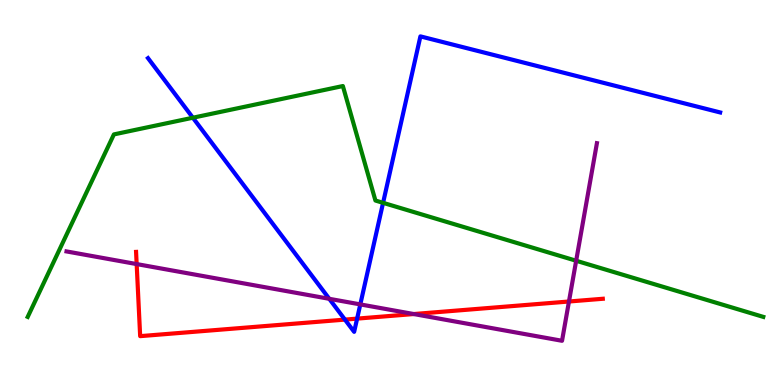[{'lines': ['blue', 'red'], 'intersections': [{'x': 4.45, 'y': 1.7}, {'x': 4.61, 'y': 1.72}]}, {'lines': ['green', 'red'], 'intersections': []}, {'lines': ['purple', 'red'], 'intersections': [{'x': 1.76, 'y': 3.14}, {'x': 5.34, 'y': 1.84}, {'x': 7.34, 'y': 2.17}]}, {'lines': ['blue', 'green'], 'intersections': [{'x': 2.49, 'y': 6.94}, {'x': 4.94, 'y': 4.73}]}, {'lines': ['blue', 'purple'], 'intersections': [{'x': 4.25, 'y': 2.24}, {'x': 4.65, 'y': 2.09}]}, {'lines': ['green', 'purple'], 'intersections': [{'x': 7.43, 'y': 3.23}]}]